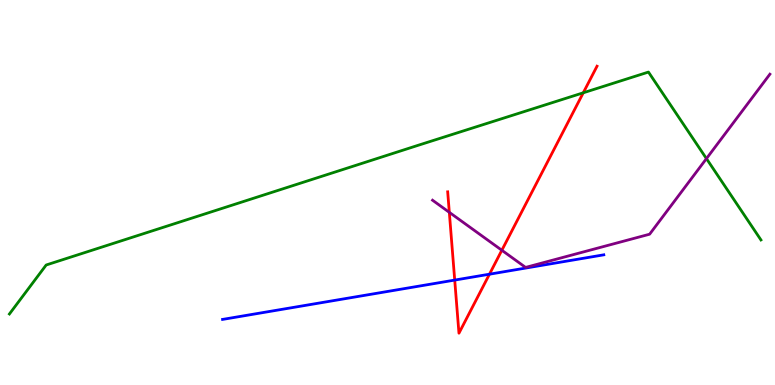[{'lines': ['blue', 'red'], 'intersections': [{'x': 5.87, 'y': 2.73}, {'x': 6.32, 'y': 2.88}]}, {'lines': ['green', 'red'], 'intersections': [{'x': 7.53, 'y': 7.59}]}, {'lines': ['purple', 'red'], 'intersections': [{'x': 5.8, 'y': 4.48}, {'x': 6.48, 'y': 3.5}]}, {'lines': ['blue', 'green'], 'intersections': []}, {'lines': ['blue', 'purple'], 'intersections': []}, {'lines': ['green', 'purple'], 'intersections': [{'x': 9.12, 'y': 5.88}]}]